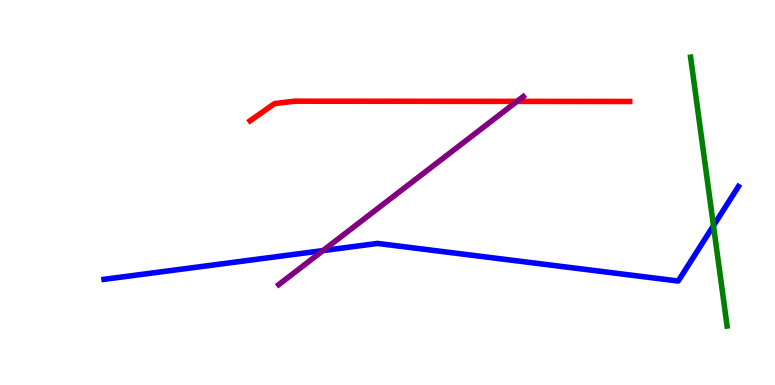[{'lines': ['blue', 'red'], 'intersections': []}, {'lines': ['green', 'red'], 'intersections': []}, {'lines': ['purple', 'red'], 'intersections': [{'x': 6.67, 'y': 7.37}]}, {'lines': ['blue', 'green'], 'intersections': [{'x': 9.21, 'y': 4.14}]}, {'lines': ['blue', 'purple'], 'intersections': [{'x': 4.17, 'y': 3.49}]}, {'lines': ['green', 'purple'], 'intersections': []}]